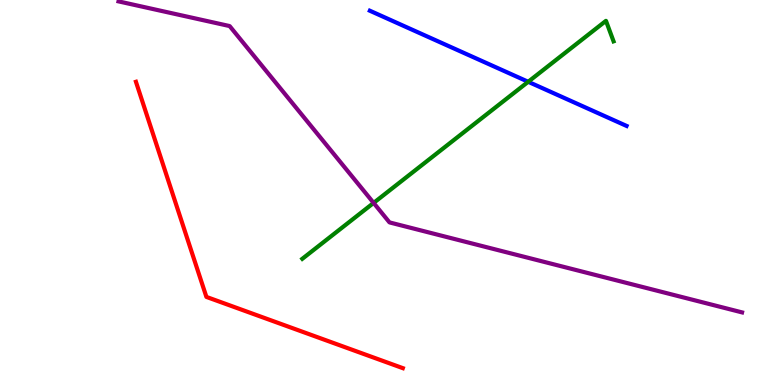[{'lines': ['blue', 'red'], 'intersections': []}, {'lines': ['green', 'red'], 'intersections': []}, {'lines': ['purple', 'red'], 'intersections': []}, {'lines': ['blue', 'green'], 'intersections': [{'x': 6.82, 'y': 7.88}]}, {'lines': ['blue', 'purple'], 'intersections': []}, {'lines': ['green', 'purple'], 'intersections': [{'x': 4.82, 'y': 4.73}]}]